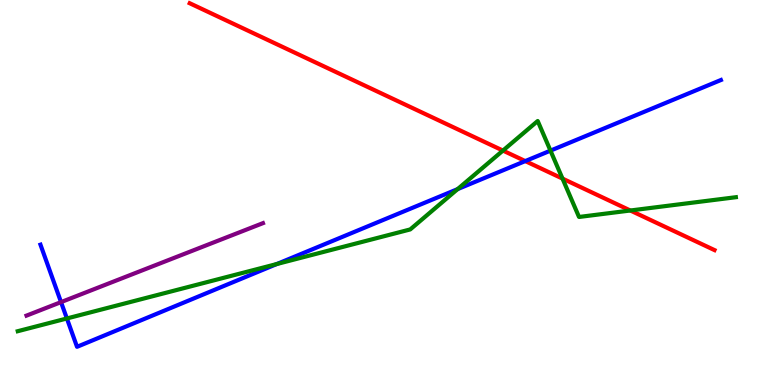[{'lines': ['blue', 'red'], 'intersections': [{'x': 6.78, 'y': 5.82}]}, {'lines': ['green', 'red'], 'intersections': [{'x': 6.49, 'y': 6.09}, {'x': 7.26, 'y': 5.36}, {'x': 8.13, 'y': 4.53}]}, {'lines': ['purple', 'red'], 'intersections': []}, {'lines': ['blue', 'green'], 'intersections': [{'x': 0.863, 'y': 1.73}, {'x': 3.57, 'y': 3.14}, {'x': 5.9, 'y': 5.09}, {'x': 7.1, 'y': 6.09}]}, {'lines': ['blue', 'purple'], 'intersections': [{'x': 0.787, 'y': 2.15}]}, {'lines': ['green', 'purple'], 'intersections': []}]